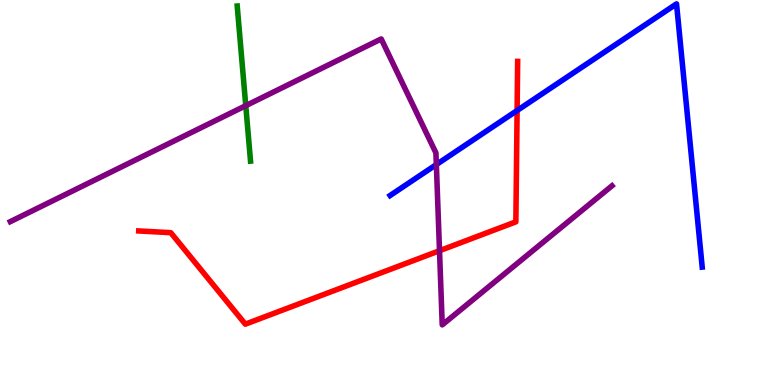[{'lines': ['blue', 'red'], 'intersections': [{'x': 6.67, 'y': 7.13}]}, {'lines': ['green', 'red'], 'intersections': []}, {'lines': ['purple', 'red'], 'intersections': [{'x': 5.67, 'y': 3.49}]}, {'lines': ['blue', 'green'], 'intersections': []}, {'lines': ['blue', 'purple'], 'intersections': [{'x': 5.63, 'y': 5.73}]}, {'lines': ['green', 'purple'], 'intersections': [{'x': 3.17, 'y': 7.26}]}]